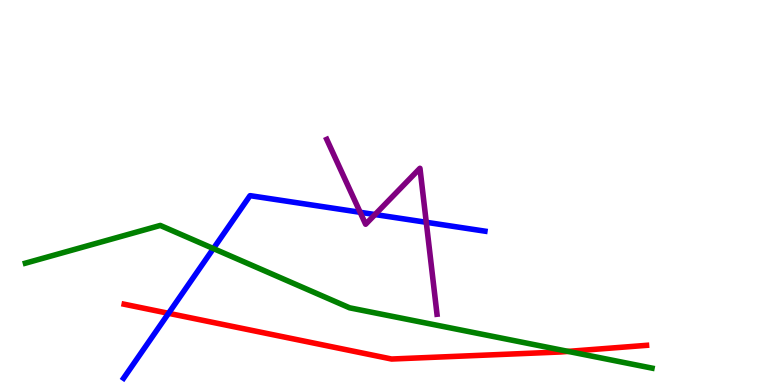[{'lines': ['blue', 'red'], 'intersections': [{'x': 2.17, 'y': 1.86}]}, {'lines': ['green', 'red'], 'intersections': [{'x': 7.33, 'y': 0.873}]}, {'lines': ['purple', 'red'], 'intersections': []}, {'lines': ['blue', 'green'], 'intersections': [{'x': 2.75, 'y': 3.54}]}, {'lines': ['blue', 'purple'], 'intersections': [{'x': 4.65, 'y': 4.49}, {'x': 4.84, 'y': 4.43}, {'x': 5.5, 'y': 4.23}]}, {'lines': ['green', 'purple'], 'intersections': []}]